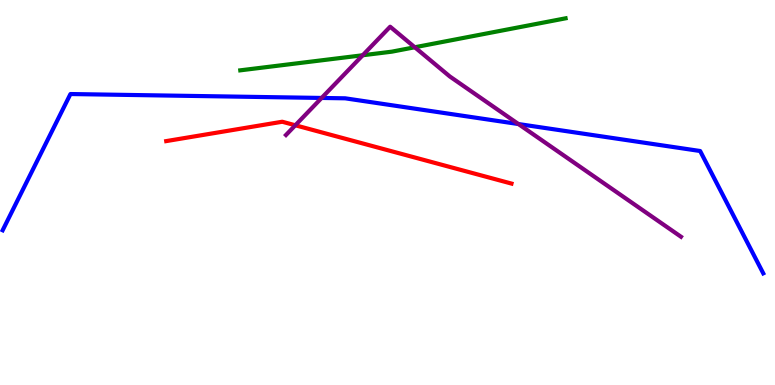[{'lines': ['blue', 'red'], 'intersections': []}, {'lines': ['green', 'red'], 'intersections': []}, {'lines': ['purple', 'red'], 'intersections': [{'x': 3.81, 'y': 6.75}]}, {'lines': ['blue', 'green'], 'intersections': []}, {'lines': ['blue', 'purple'], 'intersections': [{'x': 4.15, 'y': 7.46}, {'x': 6.69, 'y': 6.78}]}, {'lines': ['green', 'purple'], 'intersections': [{'x': 4.68, 'y': 8.56}, {'x': 5.35, 'y': 8.77}]}]